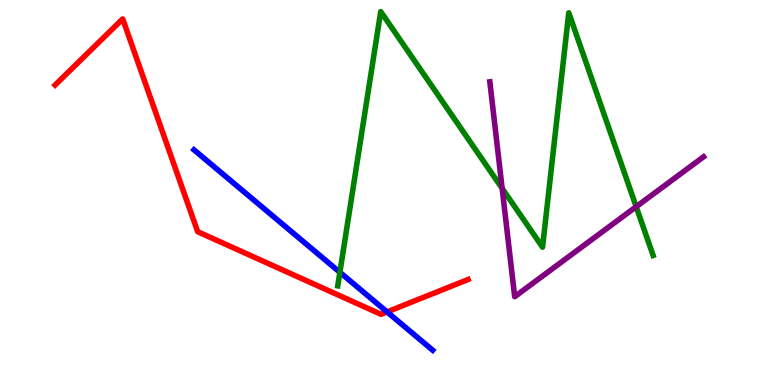[{'lines': ['blue', 'red'], 'intersections': [{'x': 4.99, 'y': 1.9}]}, {'lines': ['green', 'red'], 'intersections': []}, {'lines': ['purple', 'red'], 'intersections': []}, {'lines': ['blue', 'green'], 'intersections': [{'x': 4.39, 'y': 2.93}]}, {'lines': ['blue', 'purple'], 'intersections': []}, {'lines': ['green', 'purple'], 'intersections': [{'x': 6.48, 'y': 5.11}, {'x': 8.21, 'y': 4.63}]}]